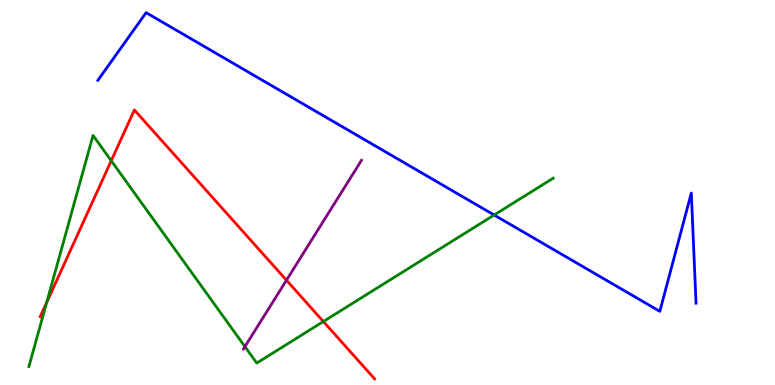[{'lines': ['blue', 'red'], 'intersections': []}, {'lines': ['green', 'red'], 'intersections': [{'x': 0.602, 'y': 2.14}, {'x': 1.44, 'y': 5.82}, {'x': 4.17, 'y': 1.65}]}, {'lines': ['purple', 'red'], 'intersections': [{'x': 3.7, 'y': 2.72}]}, {'lines': ['blue', 'green'], 'intersections': [{'x': 6.38, 'y': 4.42}]}, {'lines': ['blue', 'purple'], 'intersections': []}, {'lines': ['green', 'purple'], 'intersections': [{'x': 3.16, 'y': 0.997}]}]